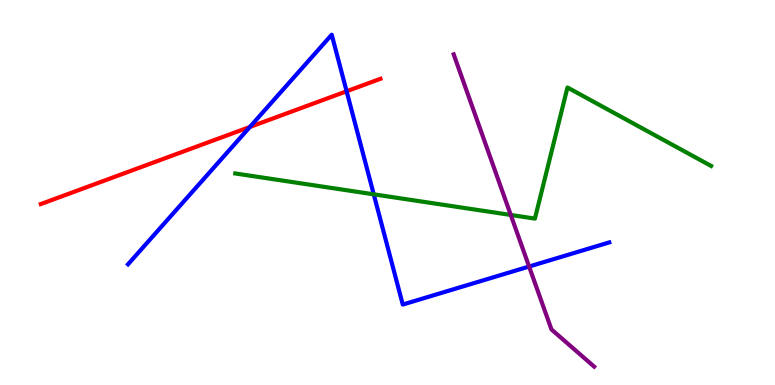[{'lines': ['blue', 'red'], 'intersections': [{'x': 3.22, 'y': 6.7}, {'x': 4.47, 'y': 7.63}]}, {'lines': ['green', 'red'], 'intersections': []}, {'lines': ['purple', 'red'], 'intersections': []}, {'lines': ['blue', 'green'], 'intersections': [{'x': 4.82, 'y': 4.95}]}, {'lines': ['blue', 'purple'], 'intersections': [{'x': 6.83, 'y': 3.08}]}, {'lines': ['green', 'purple'], 'intersections': [{'x': 6.59, 'y': 4.42}]}]